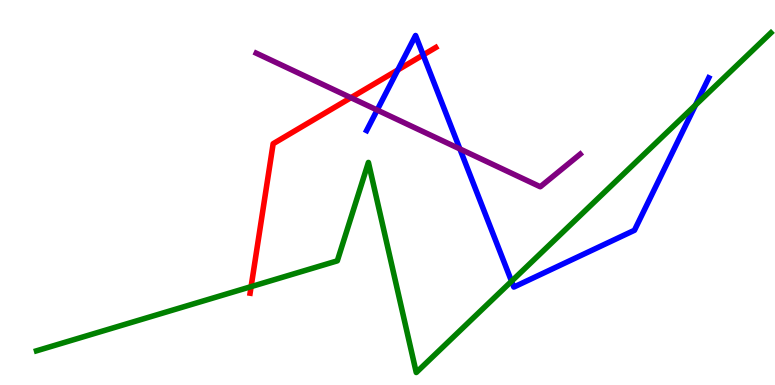[{'lines': ['blue', 'red'], 'intersections': [{'x': 5.13, 'y': 8.18}, {'x': 5.46, 'y': 8.57}]}, {'lines': ['green', 'red'], 'intersections': [{'x': 3.24, 'y': 2.55}]}, {'lines': ['purple', 'red'], 'intersections': [{'x': 4.53, 'y': 7.46}]}, {'lines': ['blue', 'green'], 'intersections': [{'x': 6.6, 'y': 2.7}, {'x': 8.97, 'y': 7.27}]}, {'lines': ['blue', 'purple'], 'intersections': [{'x': 4.87, 'y': 7.14}, {'x': 5.93, 'y': 6.13}]}, {'lines': ['green', 'purple'], 'intersections': []}]